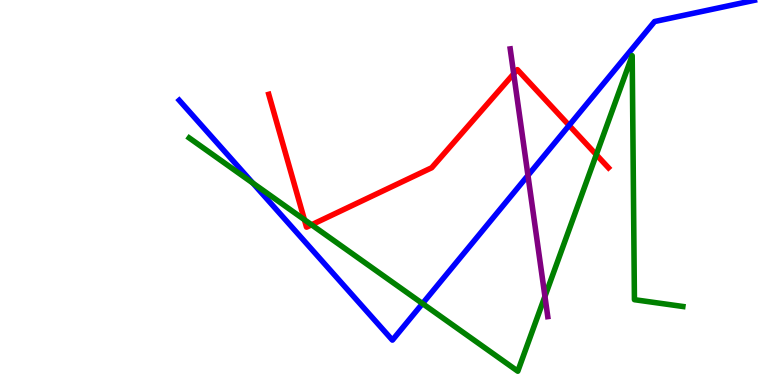[{'lines': ['blue', 'red'], 'intersections': [{'x': 7.34, 'y': 6.74}]}, {'lines': ['green', 'red'], 'intersections': [{'x': 3.93, 'y': 4.29}, {'x': 4.02, 'y': 4.16}, {'x': 7.69, 'y': 5.98}]}, {'lines': ['purple', 'red'], 'intersections': [{'x': 6.63, 'y': 8.08}]}, {'lines': ['blue', 'green'], 'intersections': [{'x': 3.26, 'y': 5.24}, {'x': 5.45, 'y': 2.12}]}, {'lines': ['blue', 'purple'], 'intersections': [{'x': 6.81, 'y': 5.44}]}, {'lines': ['green', 'purple'], 'intersections': [{'x': 7.03, 'y': 2.3}]}]